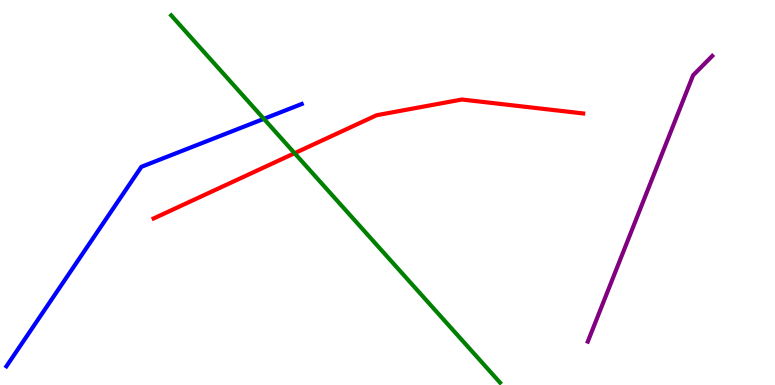[{'lines': ['blue', 'red'], 'intersections': []}, {'lines': ['green', 'red'], 'intersections': [{'x': 3.8, 'y': 6.02}]}, {'lines': ['purple', 'red'], 'intersections': []}, {'lines': ['blue', 'green'], 'intersections': [{'x': 3.4, 'y': 6.91}]}, {'lines': ['blue', 'purple'], 'intersections': []}, {'lines': ['green', 'purple'], 'intersections': []}]